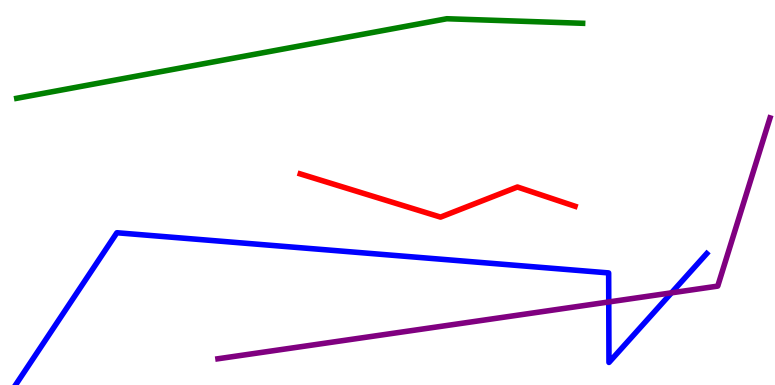[{'lines': ['blue', 'red'], 'intersections': []}, {'lines': ['green', 'red'], 'intersections': []}, {'lines': ['purple', 'red'], 'intersections': []}, {'lines': ['blue', 'green'], 'intersections': []}, {'lines': ['blue', 'purple'], 'intersections': [{'x': 7.85, 'y': 2.16}, {'x': 8.66, 'y': 2.39}]}, {'lines': ['green', 'purple'], 'intersections': []}]